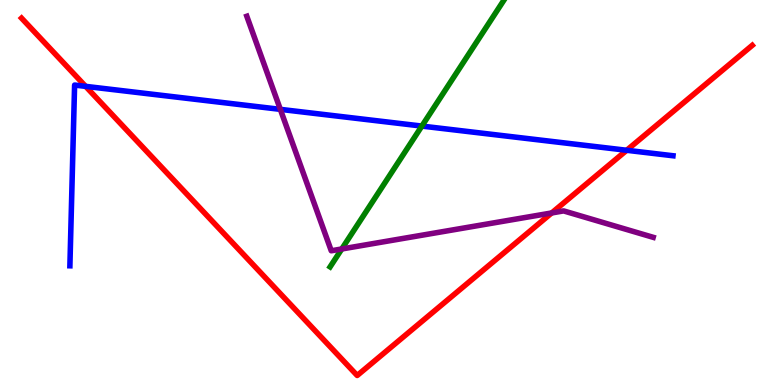[{'lines': ['blue', 'red'], 'intersections': [{'x': 1.1, 'y': 7.76}, {'x': 8.09, 'y': 6.1}]}, {'lines': ['green', 'red'], 'intersections': []}, {'lines': ['purple', 'red'], 'intersections': [{'x': 7.12, 'y': 4.47}]}, {'lines': ['blue', 'green'], 'intersections': [{'x': 5.44, 'y': 6.73}]}, {'lines': ['blue', 'purple'], 'intersections': [{'x': 3.62, 'y': 7.16}]}, {'lines': ['green', 'purple'], 'intersections': [{'x': 4.41, 'y': 3.53}]}]